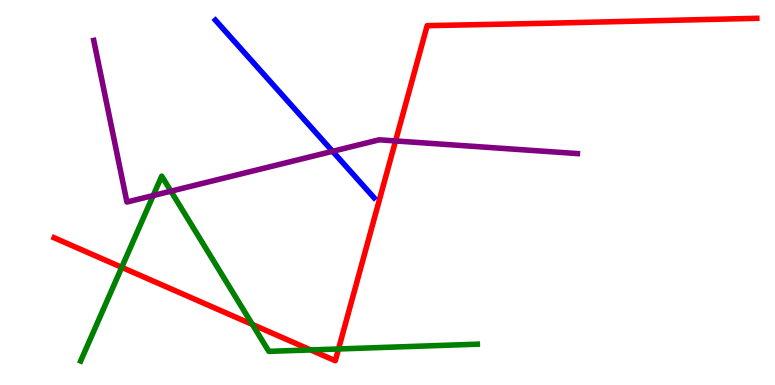[{'lines': ['blue', 'red'], 'intersections': []}, {'lines': ['green', 'red'], 'intersections': [{'x': 1.57, 'y': 3.06}, {'x': 3.26, 'y': 1.57}, {'x': 4.01, 'y': 0.911}, {'x': 4.37, 'y': 0.936}]}, {'lines': ['purple', 'red'], 'intersections': [{'x': 5.1, 'y': 6.34}]}, {'lines': ['blue', 'green'], 'intersections': []}, {'lines': ['blue', 'purple'], 'intersections': [{'x': 4.29, 'y': 6.07}]}, {'lines': ['green', 'purple'], 'intersections': [{'x': 1.98, 'y': 4.92}, {'x': 2.21, 'y': 5.03}]}]